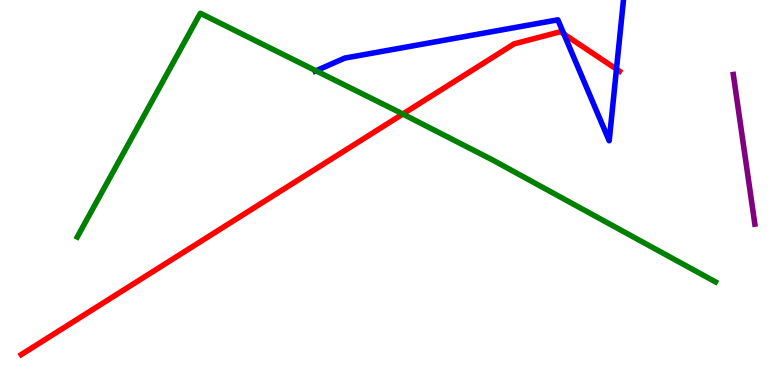[{'lines': ['blue', 'red'], 'intersections': [{'x': 7.28, 'y': 9.12}, {'x': 7.95, 'y': 8.2}]}, {'lines': ['green', 'red'], 'intersections': [{'x': 5.2, 'y': 7.04}]}, {'lines': ['purple', 'red'], 'intersections': []}, {'lines': ['blue', 'green'], 'intersections': [{'x': 4.08, 'y': 8.16}]}, {'lines': ['blue', 'purple'], 'intersections': []}, {'lines': ['green', 'purple'], 'intersections': []}]